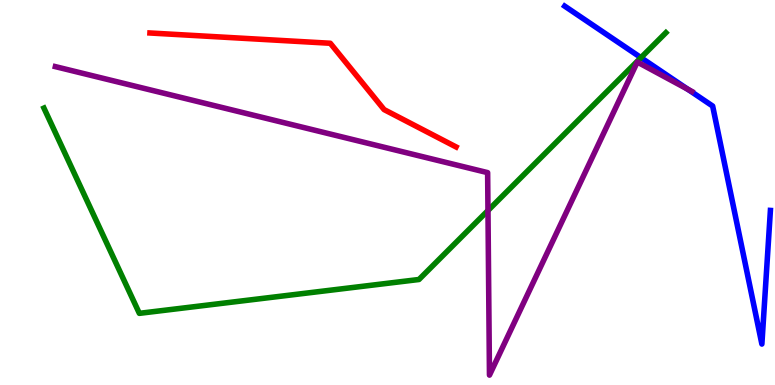[{'lines': ['blue', 'red'], 'intersections': []}, {'lines': ['green', 'red'], 'intersections': []}, {'lines': ['purple', 'red'], 'intersections': []}, {'lines': ['blue', 'green'], 'intersections': [{'x': 8.27, 'y': 8.5}]}, {'lines': ['blue', 'purple'], 'intersections': [{'x': 8.87, 'y': 7.68}]}, {'lines': ['green', 'purple'], 'intersections': [{'x': 6.3, 'y': 4.53}]}]